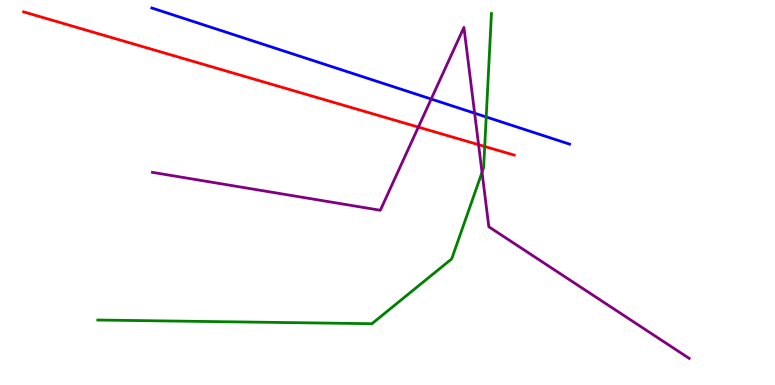[{'lines': ['blue', 'red'], 'intersections': []}, {'lines': ['green', 'red'], 'intersections': [{'x': 6.25, 'y': 6.2}]}, {'lines': ['purple', 'red'], 'intersections': [{'x': 5.4, 'y': 6.7}, {'x': 6.18, 'y': 6.24}]}, {'lines': ['blue', 'green'], 'intersections': [{'x': 6.27, 'y': 6.96}]}, {'lines': ['blue', 'purple'], 'intersections': [{'x': 5.56, 'y': 7.43}, {'x': 6.12, 'y': 7.06}]}, {'lines': ['green', 'purple'], 'intersections': [{'x': 6.22, 'y': 5.52}]}]